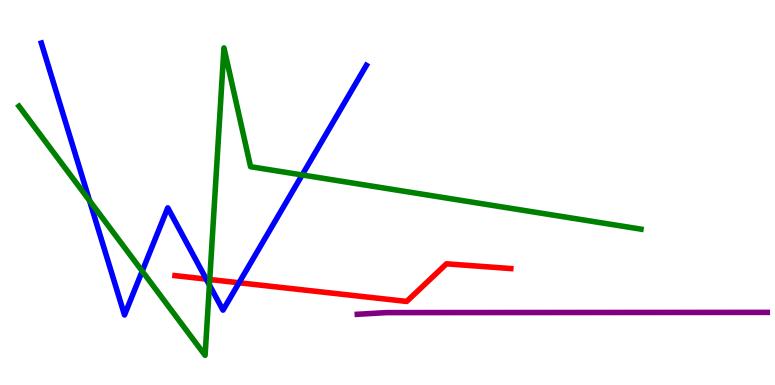[{'lines': ['blue', 'red'], 'intersections': [{'x': 2.66, 'y': 2.75}, {'x': 3.08, 'y': 2.66}]}, {'lines': ['green', 'red'], 'intersections': [{'x': 2.71, 'y': 2.74}]}, {'lines': ['purple', 'red'], 'intersections': []}, {'lines': ['blue', 'green'], 'intersections': [{'x': 1.16, 'y': 4.79}, {'x': 1.83, 'y': 2.96}, {'x': 2.7, 'y': 2.6}, {'x': 3.9, 'y': 5.46}]}, {'lines': ['blue', 'purple'], 'intersections': []}, {'lines': ['green', 'purple'], 'intersections': []}]